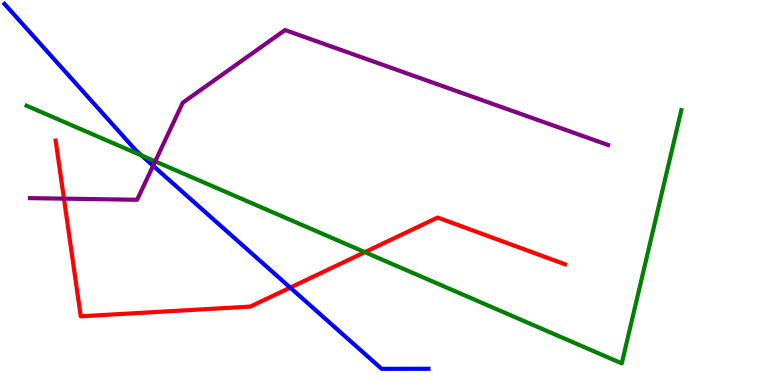[{'lines': ['blue', 'red'], 'intersections': [{'x': 3.75, 'y': 2.53}]}, {'lines': ['green', 'red'], 'intersections': [{'x': 4.71, 'y': 3.45}]}, {'lines': ['purple', 'red'], 'intersections': [{'x': 0.825, 'y': 4.84}]}, {'lines': ['blue', 'green'], 'intersections': [{'x': 1.83, 'y': 5.96}]}, {'lines': ['blue', 'purple'], 'intersections': [{'x': 1.98, 'y': 5.69}]}, {'lines': ['green', 'purple'], 'intersections': [{'x': 2.0, 'y': 5.81}]}]